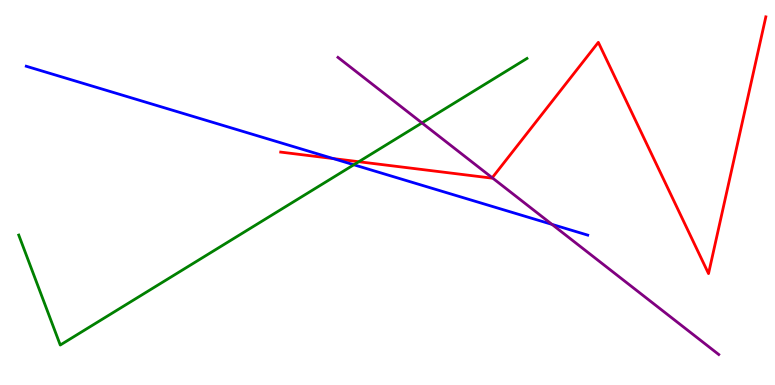[{'lines': ['blue', 'red'], 'intersections': [{'x': 4.3, 'y': 5.88}]}, {'lines': ['green', 'red'], 'intersections': [{'x': 4.63, 'y': 5.8}]}, {'lines': ['purple', 'red'], 'intersections': [{'x': 6.35, 'y': 5.38}]}, {'lines': ['blue', 'green'], 'intersections': [{'x': 4.57, 'y': 5.72}]}, {'lines': ['blue', 'purple'], 'intersections': [{'x': 7.12, 'y': 4.17}]}, {'lines': ['green', 'purple'], 'intersections': [{'x': 5.44, 'y': 6.81}]}]